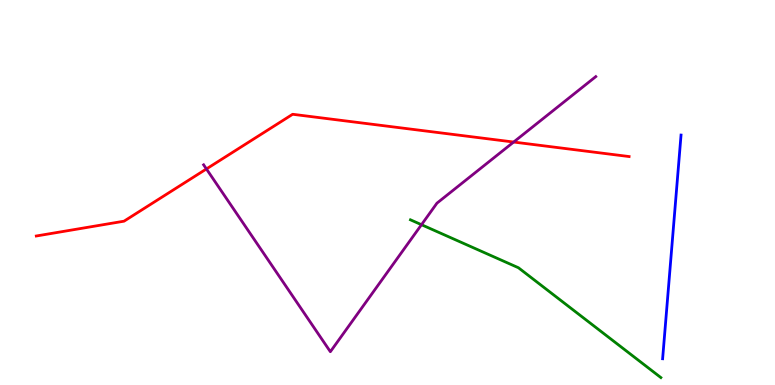[{'lines': ['blue', 'red'], 'intersections': []}, {'lines': ['green', 'red'], 'intersections': []}, {'lines': ['purple', 'red'], 'intersections': [{'x': 2.66, 'y': 5.61}, {'x': 6.63, 'y': 6.31}]}, {'lines': ['blue', 'green'], 'intersections': []}, {'lines': ['blue', 'purple'], 'intersections': []}, {'lines': ['green', 'purple'], 'intersections': [{'x': 5.44, 'y': 4.16}]}]